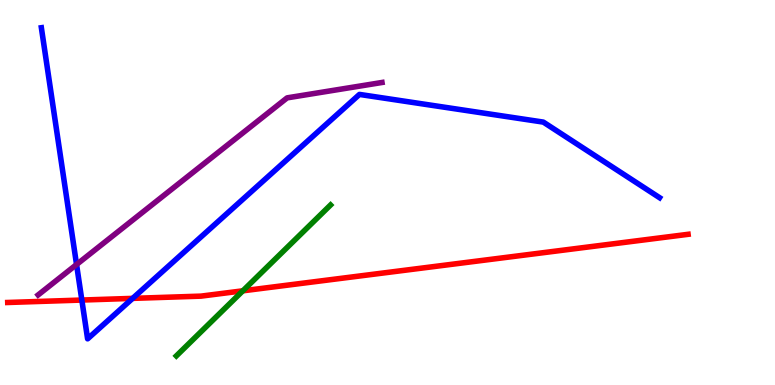[{'lines': ['blue', 'red'], 'intersections': [{'x': 1.06, 'y': 2.21}, {'x': 1.71, 'y': 2.25}]}, {'lines': ['green', 'red'], 'intersections': [{'x': 3.13, 'y': 2.45}]}, {'lines': ['purple', 'red'], 'intersections': []}, {'lines': ['blue', 'green'], 'intersections': []}, {'lines': ['blue', 'purple'], 'intersections': [{'x': 0.988, 'y': 3.13}]}, {'lines': ['green', 'purple'], 'intersections': []}]